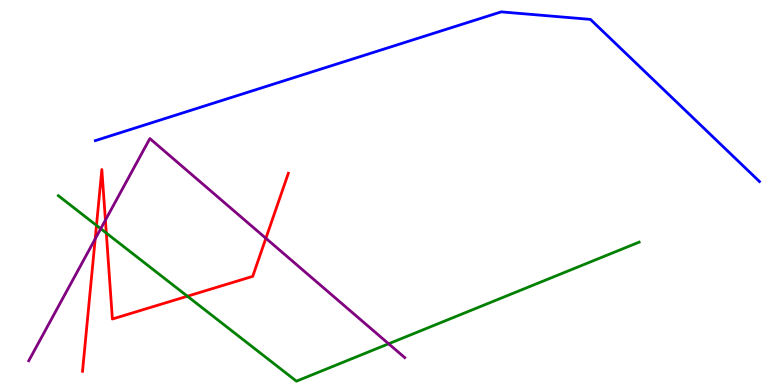[{'lines': ['blue', 'red'], 'intersections': []}, {'lines': ['green', 'red'], 'intersections': [{'x': 1.24, 'y': 4.15}, {'x': 1.37, 'y': 3.95}, {'x': 2.42, 'y': 2.31}]}, {'lines': ['purple', 'red'], 'intersections': [{'x': 1.23, 'y': 3.8}, {'x': 1.36, 'y': 4.28}, {'x': 3.43, 'y': 3.81}]}, {'lines': ['blue', 'green'], 'intersections': []}, {'lines': ['blue', 'purple'], 'intersections': []}, {'lines': ['green', 'purple'], 'intersections': [{'x': 1.3, 'y': 4.06}, {'x': 5.01, 'y': 1.07}]}]